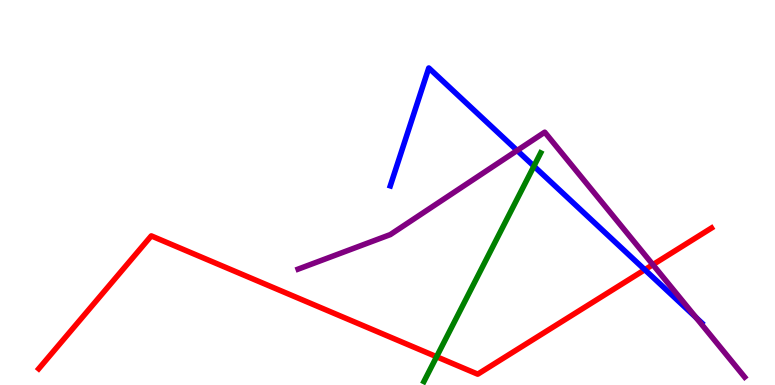[{'lines': ['blue', 'red'], 'intersections': [{'x': 8.32, 'y': 2.99}]}, {'lines': ['green', 'red'], 'intersections': [{'x': 5.63, 'y': 0.734}]}, {'lines': ['purple', 'red'], 'intersections': [{'x': 8.42, 'y': 3.13}]}, {'lines': ['blue', 'green'], 'intersections': [{'x': 6.89, 'y': 5.68}]}, {'lines': ['blue', 'purple'], 'intersections': [{'x': 6.67, 'y': 6.09}, {'x': 8.98, 'y': 1.75}]}, {'lines': ['green', 'purple'], 'intersections': []}]